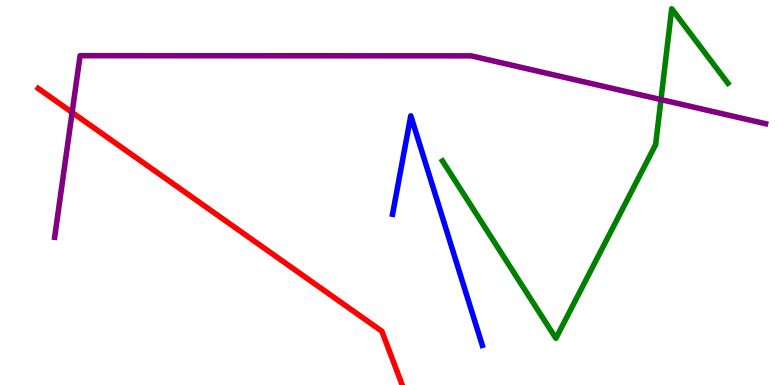[{'lines': ['blue', 'red'], 'intersections': []}, {'lines': ['green', 'red'], 'intersections': []}, {'lines': ['purple', 'red'], 'intersections': [{'x': 0.931, 'y': 7.08}]}, {'lines': ['blue', 'green'], 'intersections': []}, {'lines': ['blue', 'purple'], 'intersections': []}, {'lines': ['green', 'purple'], 'intersections': [{'x': 8.53, 'y': 7.41}]}]